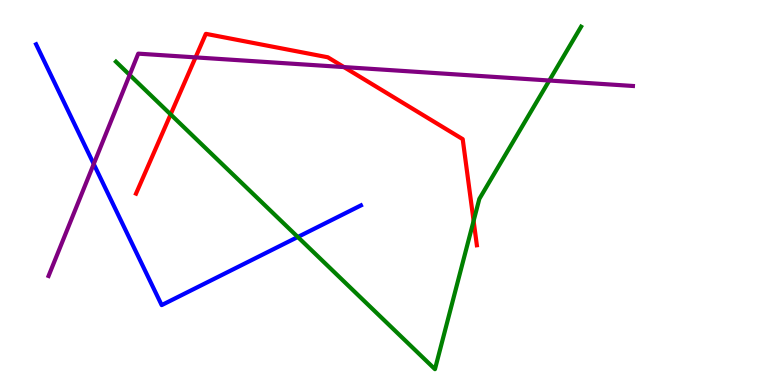[{'lines': ['blue', 'red'], 'intersections': []}, {'lines': ['green', 'red'], 'intersections': [{'x': 2.2, 'y': 7.03}, {'x': 6.11, 'y': 4.26}]}, {'lines': ['purple', 'red'], 'intersections': [{'x': 2.52, 'y': 8.51}, {'x': 4.44, 'y': 8.26}]}, {'lines': ['blue', 'green'], 'intersections': [{'x': 3.84, 'y': 3.84}]}, {'lines': ['blue', 'purple'], 'intersections': [{'x': 1.21, 'y': 5.74}]}, {'lines': ['green', 'purple'], 'intersections': [{'x': 1.67, 'y': 8.05}, {'x': 7.09, 'y': 7.91}]}]